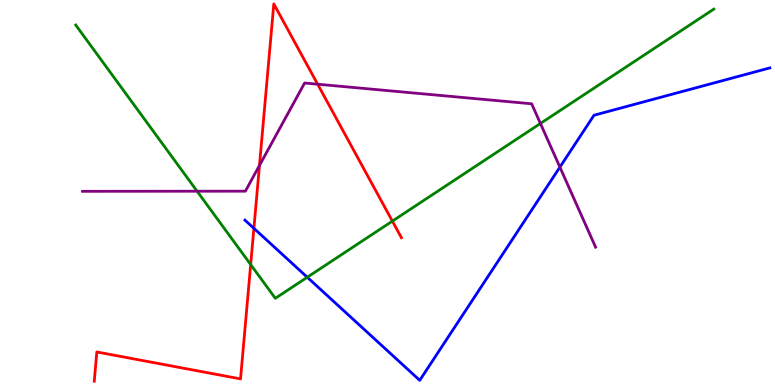[{'lines': ['blue', 'red'], 'intersections': [{'x': 3.28, 'y': 4.07}]}, {'lines': ['green', 'red'], 'intersections': [{'x': 3.23, 'y': 3.13}, {'x': 5.06, 'y': 4.26}]}, {'lines': ['purple', 'red'], 'intersections': [{'x': 3.35, 'y': 5.7}, {'x': 4.1, 'y': 7.81}]}, {'lines': ['blue', 'green'], 'intersections': [{'x': 3.96, 'y': 2.8}]}, {'lines': ['blue', 'purple'], 'intersections': [{'x': 7.22, 'y': 5.66}]}, {'lines': ['green', 'purple'], 'intersections': [{'x': 2.54, 'y': 5.03}, {'x': 6.97, 'y': 6.79}]}]